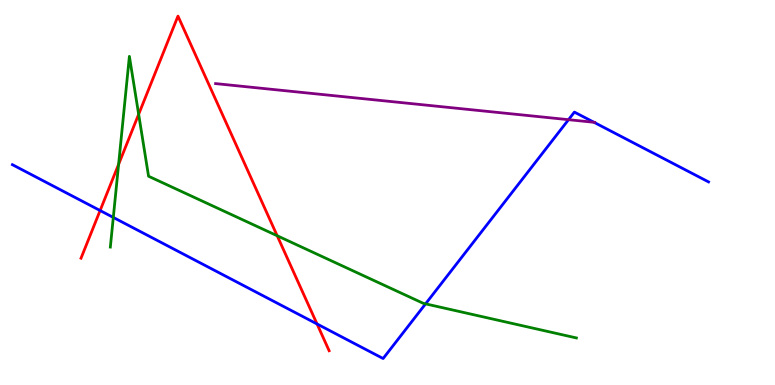[{'lines': ['blue', 'red'], 'intersections': [{'x': 1.29, 'y': 4.53}, {'x': 4.09, 'y': 1.59}]}, {'lines': ['green', 'red'], 'intersections': [{'x': 1.53, 'y': 5.73}, {'x': 1.79, 'y': 7.03}, {'x': 3.58, 'y': 3.88}]}, {'lines': ['purple', 'red'], 'intersections': []}, {'lines': ['blue', 'green'], 'intersections': [{'x': 1.46, 'y': 4.35}, {'x': 5.49, 'y': 2.11}]}, {'lines': ['blue', 'purple'], 'intersections': [{'x': 7.34, 'y': 6.89}, {'x': 7.66, 'y': 6.82}]}, {'lines': ['green', 'purple'], 'intersections': []}]